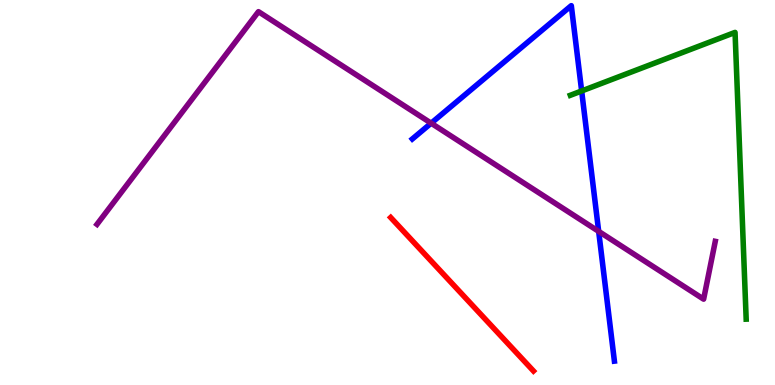[{'lines': ['blue', 'red'], 'intersections': []}, {'lines': ['green', 'red'], 'intersections': []}, {'lines': ['purple', 'red'], 'intersections': []}, {'lines': ['blue', 'green'], 'intersections': [{'x': 7.51, 'y': 7.64}]}, {'lines': ['blue', 'purple'], 'intersections': [{'x': 5.56, 'y': 6.8}, {'x': 7.72, 'y': 3.99}]}, {'lines': ['green', 'purple'], 'intersections': []}]